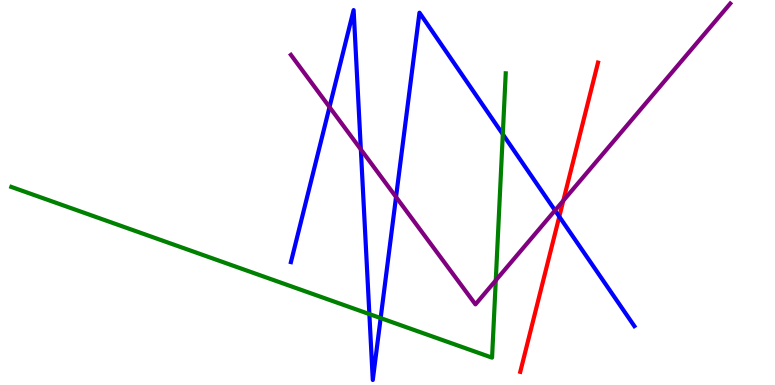[{'lines': ['blue', 'red'], 'intersections': [{'x': 7.22, 'y': 4.37}]}, {'lines': ['green', 'red'], 'intersections': []}, {'lines': ['purple', 'red'], 'intersections': [{'x': 7.27, 'y': 4.79}]}, {'lines': ['blue', 'green'], 'intersections': [{'x': 4.77, 'y': 1.84}, {'x': 4.91, 'y': 1.74}, {'x': 6.49, 'y': 6.51}]}, {'lines': ['blue', 'purple'], 'intersections': [{'x': 4.25, 'y': 7.22}, {'x': 4.66, 'y': 6.12}, {'x': 5.11, 'y': 4.88}, {'x': 7.16, 'y': 4.53}]}, {'lines': ['green', 'purple'], 'intersections': [{'x': 6.4, 'y': 2.72}]}]